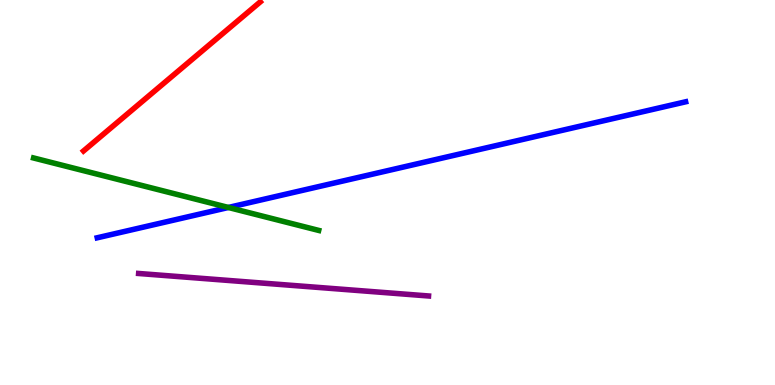[{'lines': ['blue', 'red'], 'intersections': []}, {'lines': ['green', 'red'], 'intersections': []}, {'lines': ['purple', 'red'], 'intersections': []}, {'lines': ['blue', 'green'], 'intersections': [{'x': 2.95, 'y': 4.61}]}, {'lines': ['blue', 'purple'], 'intersections': []}, {'lines': ['green', 'purple'], 'intersections': []}]